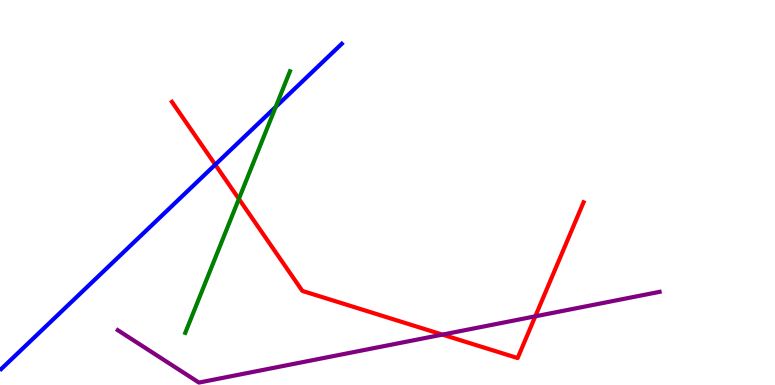[{'lines': ['blue', 'red'], 'intersections': [{'x': 2.78, 'y': 5.72}]}, {'lines': ['green', 'red'], 'intersections': [{'x': 3.08, 'y': 4.83}]}, {'lines': ['purple', 'red'], 'intersections': [{'x': 5.71, 'y': 1.31}, {'x': 6.91, 'y': 1.78}]}, {'lines': ['blue', 'green'], 'intersections': [{'x': 3.56, 'y': 7.22}]}, {'lines': ['blue', 'purple'], 'intersections': []}, {'lines': ['green', 'purple'], 'intersections': []}]